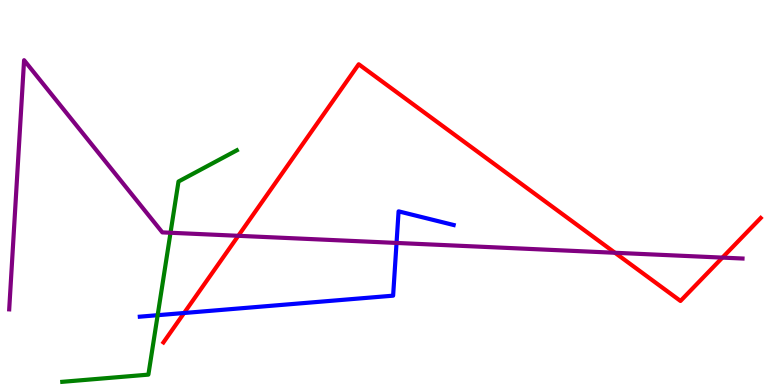[{'lines': ['blue', 'red'], 'intersections': [{'x': 2.38, 'y': 1.87}]}, {'lines': ['green', 'red'], 'intersections': []}, {'lines': ['purple', 'red'], 'intersections': [{'x': 3.07, 'y': 3.88}, {'x': 7.94, 'y': 3.43}, {'x': 9.32, 'y': 3.31}]}, {'lines': ['blue', 'green'], 'intersections': [{'x': 2.03, 'y': 1.81}]}, {'lines': ['blue', 'purple'], 'intersections': [{'x': 5.12, 'y': 3.69}]}, {'lines': ['green', 'purple'], 'intersections': [{'x': 2.2, 'y': 3.95}]}]